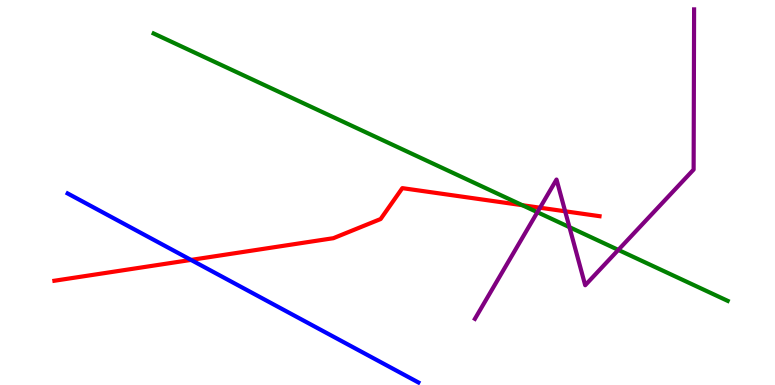[{'lines': ['blue', 'red'], 'intersections': [{'x': 2.46, 'y': 3.25}]}, {'lines': ['green', 'red'], 'intersections': [{'x': 6.74, 'y': 4.67}]}, {'lines': ['purple', 'red'], 'intersections': [{'x': 6.97, 'y': 4.6}, {'x': 7.29, 'y': 4.51}]}, {'lines': ['blue', 'green'], 'intersections': []}, {'lines': ['blue', 'purple'], 'intersections': []}, {'lines': ['green', 'purple'], 'intersections': [{'x': 6.93, 'y': 4.49}, {'x': 7.35, 'y': 4.1}, {'x': 7.98, 'y': 3.51}]}]